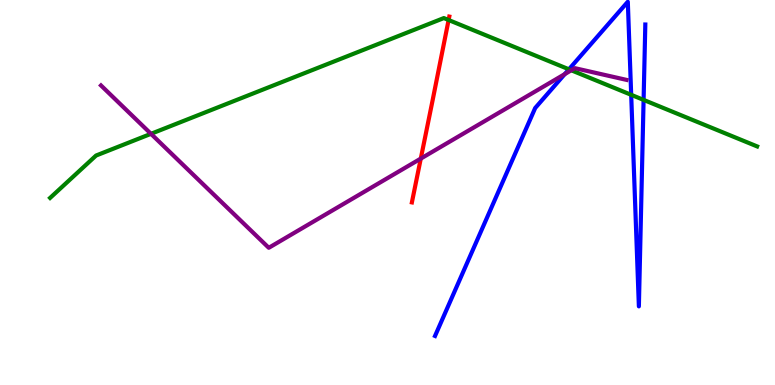[{'lines': ['blue', 'red'], 'intersections': []}, {'lines': ['green', 'red'], 'intersections': [{'x': 5.79, 'y': 9.48}]}, {'lines': ['purple', 'red'], 'intersections': [{'x': 5.43, 'y': 5.88}]}, {'lines': ['blue', 'green'], 'intersections': [{'x': 7.34, 'y': 8.2}, {'x': 8.14, 'y': 7.54}, {'x': 8.3, 'y': 7.41}]}, {'lines': ['blue', 'purple'], 'intersections': [{'x': 7.29, 'y': 8.07}]}, {'lines': ['green', 'purple'], 'intersections': [{'x': 1.95, 'y': 6.52}, {'x': 7.37, 'y': 8.17}]}]